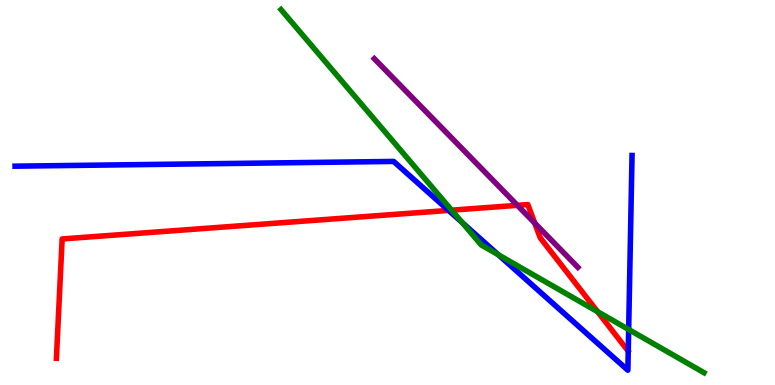[{'lines': ['blue', 'red'], 'intersections': [{'x': 5.79, 'y': 4.53}]}, {'lines': ['green', 'red'], 'intersections': [{'x': 5.83, 'y': 4.54}, {'x': 7.71, 'y': 1.9}]}, {'lines': ['purple', 'red'], 'intersections': [{'x': 6.68, 'y': 4.67}, {'x': 6.9, 'y': 4.21}]}, {'lines': ['blue', 'green'], 'intersections': [{'x': 5.96, 'y': 4.22}, {'x': 6.43, 'y': 3.38}, {'x': 8.11, 'y': 1.44}]}, {'lines': ['blue', 'purple'], 'intersections': []}, {'lines': ['green', 'purple'], 'intersections': []}]